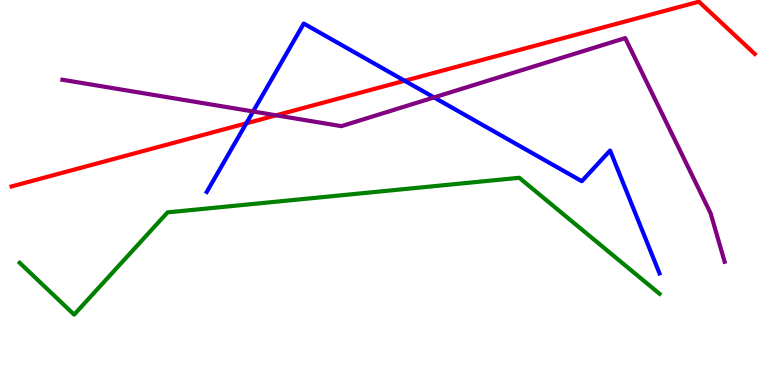[{'lines': ['blue', 'red'], 'intersections': [{'x': 3.18, 'y': 6.8}, {'x': 5.22, 'y': 7.9}]}, {'lines': ['green', 'red'], 'intersections': []}, {'lines': ['purple', 'red'], 'intersections': [{'x': 3.56, 'y': 7.01}]}, {'lines': ['blue', 'green'], 'intersections': []}, {'lines': ['blue', 'purple'], 'intersections': [{'x': 3.27, 'y': 7.1}, {'x': 5.6, 'y': 7.47}]}, {'lines': ['green', 'purple'], 'intersections': []}]